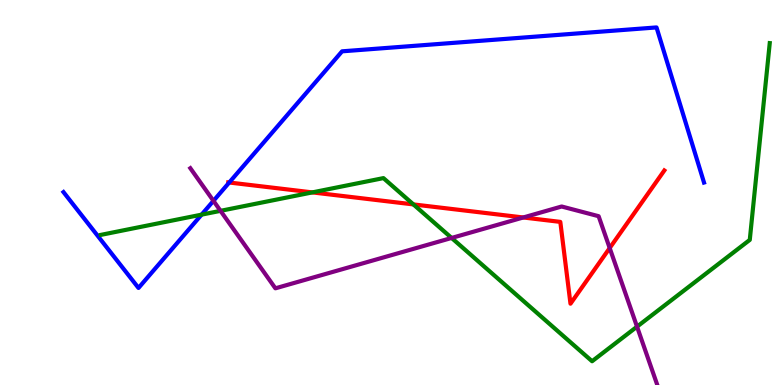[{'lines': ['blue', 'red'], 'intersections': [{'x': 2.96, 'y': 5.26}]}, {'lines': ['green', 'red'], 'intersections': [{'x': 4.03, 'y': 5.0}, {'x': 5.33, 'y': 4.69}]}, {'lines': ['purple', 'red'], 'intersections': [{'x': 6.75, 'y': 4.35}, {'x': 7.87, 'y': 3.56}]}, {'lines': ['blue', 'green'], 'intersections': [{'x': 2.6, 'y': 4.42}]}, {'lines': ['blue', 'purple'], 'intersections': [{'x': 2.75, 'y': 4.78}]}, {'lines': ['green', 'purple'], 'intersections': [{'x': 2.85, 'y': 4.52}, {'x': 5.83, 'y': 3.82}, {'x': 8.22, 'y': 1.52}]}]